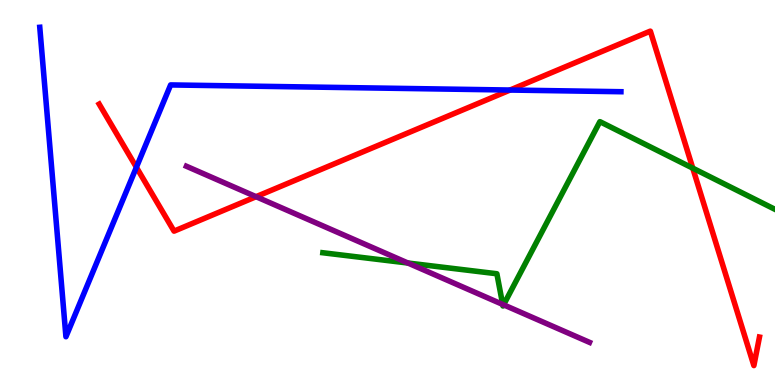[{'lines': ['blue', 'red'], 'intersections': [{'x': 1.76, 'y': 5.66}, {'x': 6.58, 'y': 7.66}]}, {'lines': ['green', 'red'], 'intersections': [{'x': 8.94, 'y': 5.63}]}, {'lines': ['purple', 'red'], 'intersections': [{'x': 3.3, 'y': 4.89}]}, {'lines': ['blue', 'green'], 'intersections': []}, {'lines': ['blue', 'purple'], 'intersections': []}, {'lines': ['green', 'purple'], 'intersections': [{'x': 5.26, 'y': 3.17}, {'x': 6.49, 'y': 2.09}, {'x': 6.5, 'y': 2.08}]}]